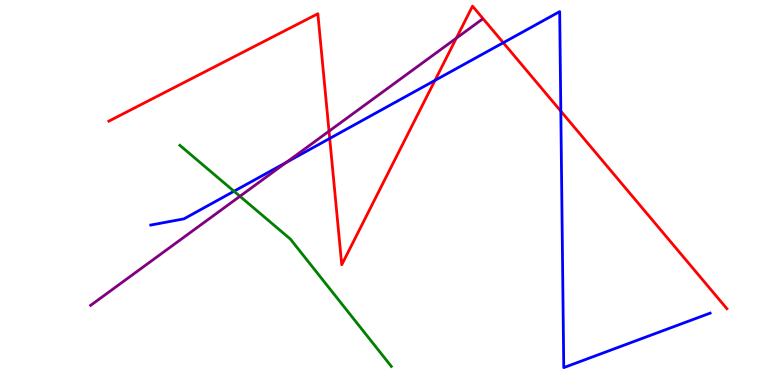[{'lines': ['blue', 'red'], 'intersections': [{'x': 4.25, 'y': 6.4}, {'x': 5.61, 'y': 7.91}, {'x': 6.49, 'y': 8.89}, {'x': 7.24, 'y': 7.11}]}, {'lines': ['green', 'red'], 'intersections': []}, {'lines': ['purple', 'red'], 'intersections': [{'x': 4.25, 'y': 6.59}, {'x': 5.89, 'y': 9.01}]}, {'lines': ['blue', 'green'], 'intersections': [{'x': 3.02, 'y': 5.03}]}, {'lines': ['blue', 'purple'], 'intersections': [{'x': 3.69, 'y': 5.78}]}, {'lines': ['green', 'purple'], 'intersections': [{'x': 3.1, 'y': 4.9}]}]